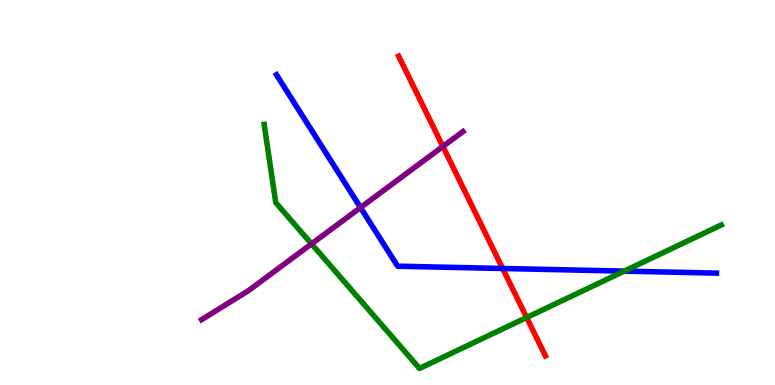[{'lines': ['blue', 'red'], 'intersections': [{'x': 6.49, 'y': 3.03}]}, {'lines': ['green', 'red'], 'intersections': [{'x': 6.8, 'y': 1.75}]}, {'lines': ['purple', 'red'], 'intersections': [{'x': 5.71, 'y': 6.2}]}, {'lines': ['blue', 'green'], 'intersections': [{'x': 8.05, 'y': 2.96}]}, {'lines': ['blue', 'purple'], 'intersections': [{'x': 4.65, 'y': 4.61}]}, {'lines': ['green', 'purple'], 'intersections': [{'x': 4.02, 'y': 3.67}]}]